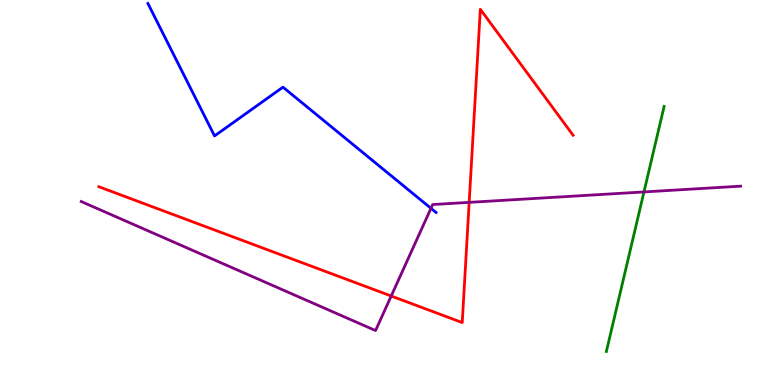[{'lines': ['blue', 'red'], 'intersections': []}, {'lines': ['green', 'red'], 'intersections': []}, {'lines': ['purple', 'red'], 'intersections': [{'x': 5.05, 'y': 2.31}, {'x': 6.05, 'y': 4.74}]}, {'lines': ['blue', 'green'], 'intersections': []}, {'lines': ['blue', 'purple'], 'intersections': [{'x': 5.56, 'y': 4.59}]}, {'lines': ['green', 'purple'], 'intersections': [{'x': 8.31, 'y': 5.01}]}]